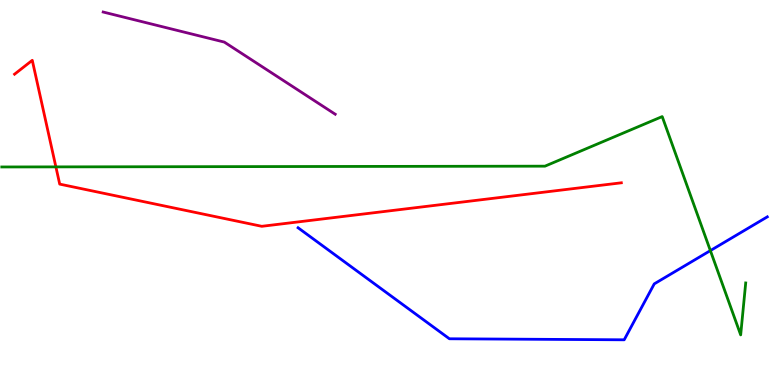[{'lines': ['blue', 'red'], 'intersections': []}, {'lines': ['green', 'red'], 'intersections': [{'x': 0.721, 'y': 5.67}]}, {'lines': ['purple', 'red'], 'intersections': []}, {'lines': ['blue', 'green'], 'intersections': [{'x': 9.17, 'y': 3.49}]}, {'lines': ['blue', 'purple'], 'intersections': []}, {'lines': ['green', 'purple'], 'intersections': []}]